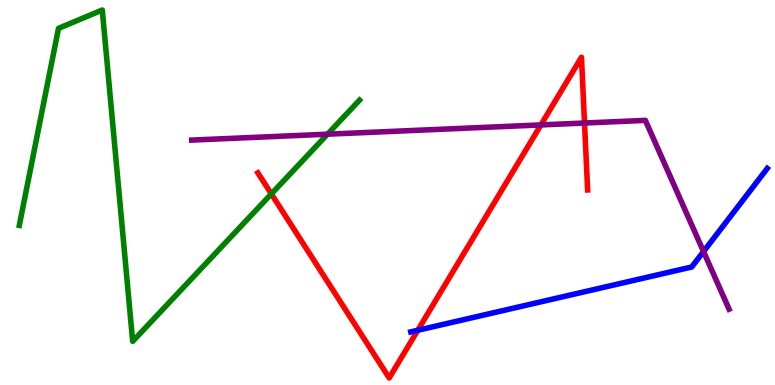[{'lines': ['blue', 'red'], 'intersections': [{'x': 5.39, 'y': 1.42}]}, {'lines': ['green', 'red'], 'intersections': [{'x': 3.5, 'y': 4.96}]}, {'lines': ['purple', 'red'], 'intersections': [{'x': 6.98, 'y': 6.76}, {'x': 7.54, 'y': 6.8}]}, {'lines': ['blue', 'green'], 'intersections': []}, {'lines': ['blue', 'purple'], 'intersections': [{'x': 9.08, 'y': 3.47}]}, {'lines': ['green', 'purple'], 'intersections': [{'x': 4.23, 'y': 6.51}]}]